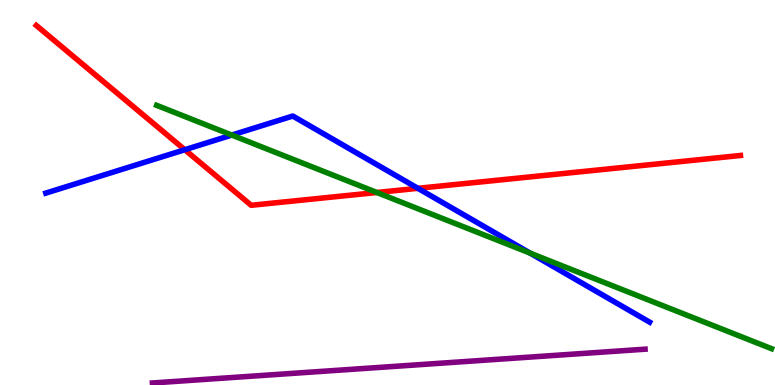[{'lines': ['blue', 'red'], 'intersections': [{'x': 2.38, 'y': 6.11}, {'x': 5.39, 'y': 5.11}]}, {'lines': ['green', 'red'], 'intersections': [{'x': 4.86, 'y': 5.0}]}, {'lines': ['purple', 'red'], 'intersections': []}, {'lines': ['blue', 'green'], 'intersections': [{'x': 2.99, 'y': 6.49}, {'x': 6.84, 'y': 3.42}]}, {'lines': ['blue', 'purple'], 'intersections': []}, {'lines': ['green', 'purple'], 'intersections': []}]